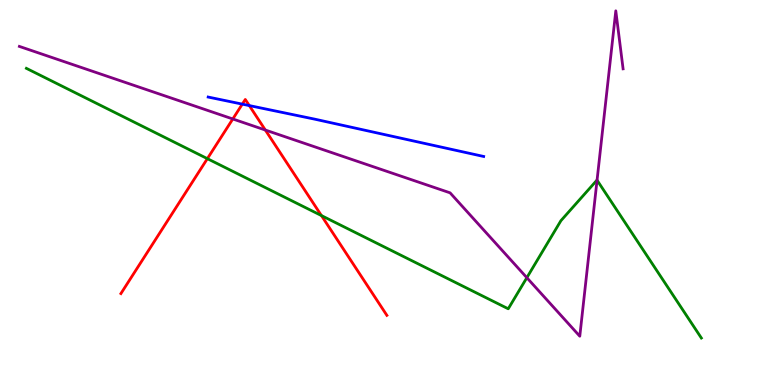[{'lines': ['blue', 'red'], 'intersections': [{'x': 3.13, 'y': 7.3}, {'x': 3.22, 'y': 7.26}]}, {'lines': ['green', 'red'], 'intersections': [{'x': 2.68, 'y': 5.88}, {'x': 4.15, 'y': 4.4}]}, {'lines': ['purple', 'red'], 'intersections': [{'x': 3.0, 'y': 6.91}, {'x': 3.42, 'y': 6.62}]}, {'lines': ['blue', 'green'], 'intersections': []}, {'lines': ['blue', 'purple'], 'intersections': []}, {'lines': ['green', 'purple'], 'intersections': [{'x': 6.8, 'y': 2.79}, {'x': 7.7, 'y': 5.32}]}]